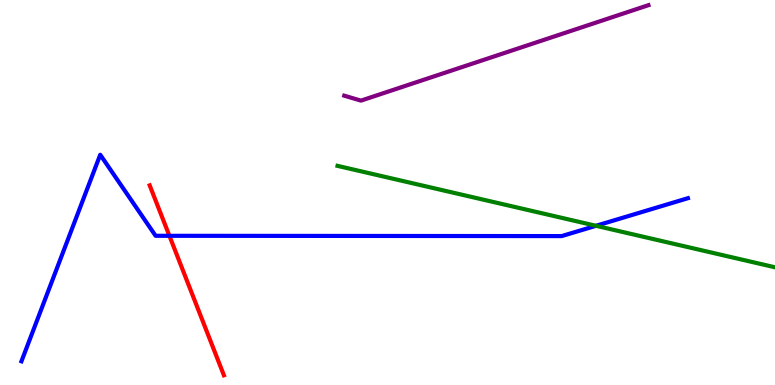[{'lines': ['blue', 'red'], 'intersections': [{'x': 2.19, 'y': 3.88}]}, {'lines': ['green', 'red'], 'intersections': []}, {'lines': ['purple', 'red'], 'intersections': []}, {'lines': ['blue', 'green'], 'intersections': [{'x': 7.69, 'y': 4.14}]}, {'lines': ['blue', 'purple'], 'intersections': []}, {'lines': ['green', 'purple'], 'intersections': []}]